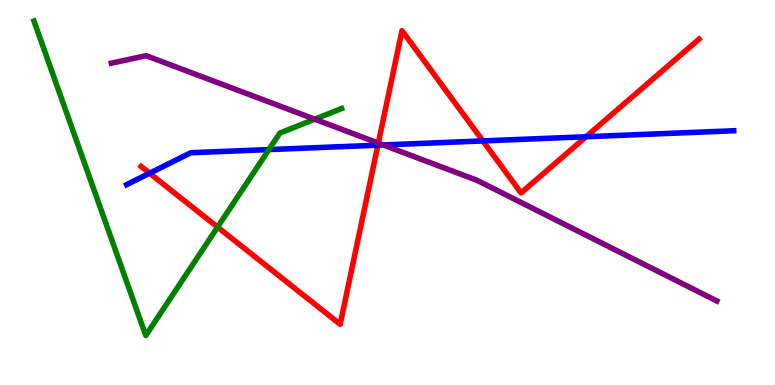[{'lines': ['blue', 'red'], 'intersections': [{'x': 1.93, 'y': 5.5}, {'x': 4.88, 'y': 6.23}, {'x': 6.23, 'y': 6.34}, {'x': 7.56, 'y': 6.45}]}, {'lines': ['green', 'red'], 'intersections': [{'x': 2.81, 'y': 4.1}]}, {'lines': ['purple', 'red'], 'intersections': [{'x': 4.88, 'y': 6.28}]}, {'lines': ['blue', 'green'], 'intersections': [{'x': 3.47, 'y': 6.11}]}, {'lines': ['blue', 'purple'], 'intersections': [{'x': 4.94, 'y': 6.23}]}, {'lines': ['green', 'purple'], 'intersections': [{'x': 4.06, 'y': 6.9}]}]